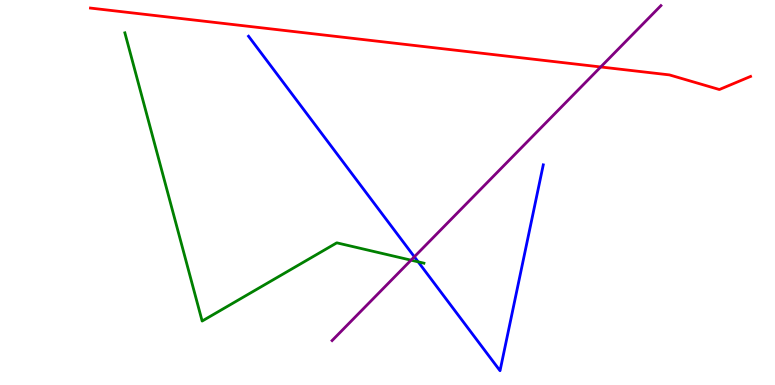[{'lines': ['blue', 'red'], 'intersections': []}, {'lines': ['green', 'red'], 'intersections': []}, {'lines': ['purple', 'red'], 'intersections': [{'x': 7.75, 'y': 8.26}]}, {'lines': ['blue', 'green'], 'intersections': [{'x': 5.4, 'y': 3.2}]}, {'lines': ['blue', 'purple'], 'intersections': [{'x': 5.35, 'y': 3.33}]}, {'lines': ['green', 'purple'], 'intersections': [{'x': 5.3, 'y': 3.24}]}]